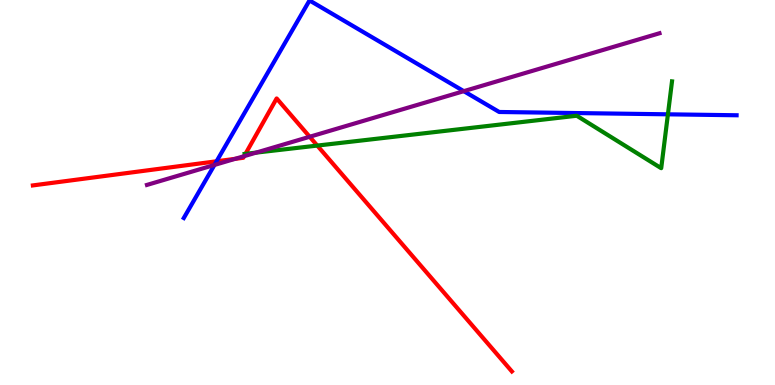[{'lines': ['blue', 'red'], 'intersections': [{'x': 2.79, 'y': 5.81}]}, {'lines': ['green', 'red'], 'intersections': [{'x': 3.17, 'y': 6.0}, {'x': 4.09, 'y': 6.22}]}, {'lines': ['purple', 'red'], 'intersections': [{'x': 3.03, 'y': 5.87}, {'x': 3.15, 'y': 5.94}, {'x': 4.0, 'y': 6.45}]}, {'lines': ['blue', 'green'], 'intersections': [{'x': 8.62, 'y': 7.03}]}, {'lines': ['blue', 'purple'], 'intersections': [{'x': 2.77, 'y': 5.72}, {'x': 5.98, 'y': 7.63}]}, {'lines': ['green', 'purple'], 'intersections': [{'x': 3.3, 'y': 6.04}]}]